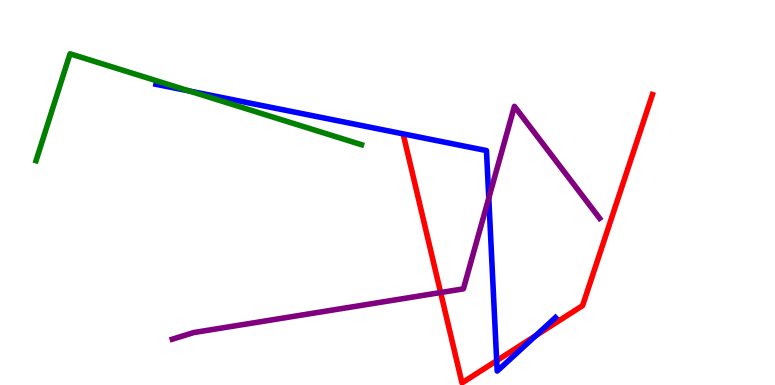[{'lines': ['blue', 'red'], 'intersections': [{'x': 6.41, 'y': 0.631}, {'x': 6.91, 'y': 1.28}]}, {'lines': ['green', 'red'], 'intersections': []}, {'lines': ['purple', 'red'], 'intersections': [{'x': 5.69, 'y': 2.4}]}, {'lines': ['blue', 'green'], 'intersections': [{'x': 2.44, 'y': 7.64}]}, {'lines': ['blue', 'purple'], 'intersections': [{'x': 6.31, 'y': 4.85}]}, {'lines': ['green', 'purple'], 'intersections': []}]